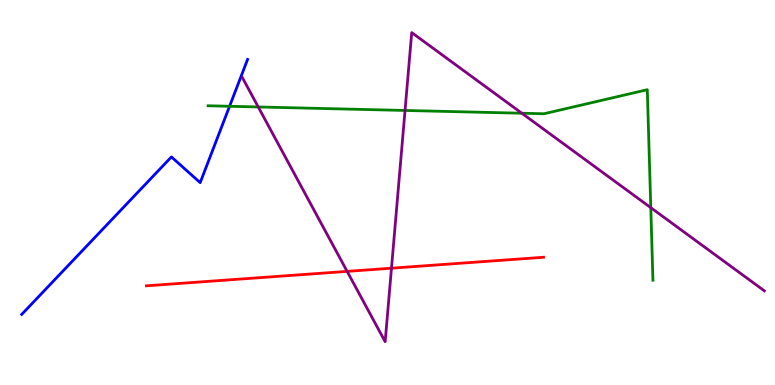[{'lines': ['blue', 'red'], 'intersections': []}, {'lines': ['green', 'red'], 'intersections': []}, {'lines': ['purple', 'red'], 'intersections': [{'x': 4.48, 'y': 2.95}, {'x': 5.05, 'y': 3.03}]}, {'lines': ['blue', 'green'], 'intersections': [{'x': 2.96, 'y': 7.24}]}, {'lines': ['blue', 'purple'], 'intersections': []}, {'lines': ['green', 'purple'], 'intersections': [{'x': 3.33, 'y': 7.22}, {'x': 5.23, 'y': 7.13}, {'x': 6.73, 'y': 7.06}, {'x': 8.4, 'y': 4.61}]}]